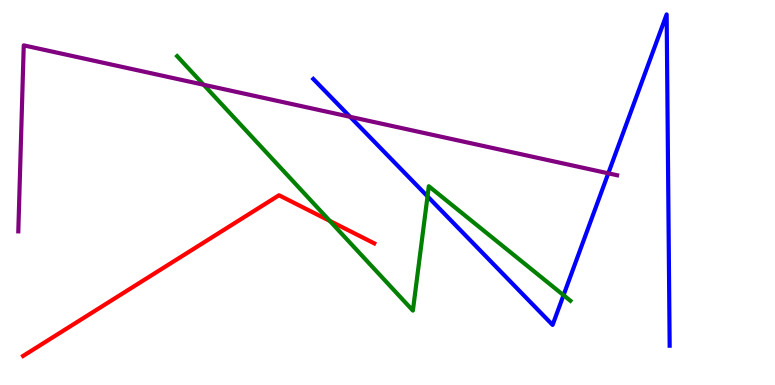[{'lines': ['blue', 'red'], 'intersections': []}, {'lines': ['green', 'red'], 'intersections': [{'x': 4.26, 'y': 4.26}]}, {'lines': ['purple', 'red'], 'intersections': []}, {'lines': ['blue', 'green'], 'intersections': [{'x': 5.52, 'y': 4.9}, {'x': 7.27, 'y': 2.33}]}, {'lines': ['blue', 'purple'], 'intersections': [{'x': 4.52, 'y': 6.97}, {'x': 7.85, 'y': 5.5}]}, {'lines': ['green', 'purple'], 'intersections': [{'x': 2.63, 'y': 7.8}]}]